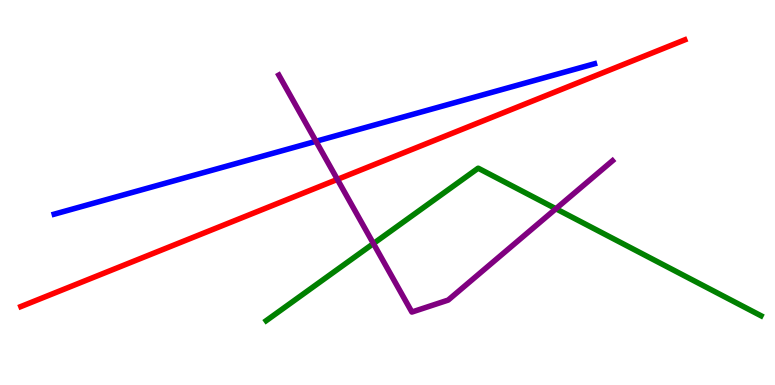[{'lines': ['blue', 'red'], 'intersections': []}, {'lines': ['green', 'red'], 'intersections': []}, {'lines': ['purple', 'red'], 'intersections': [{'x': 4.35, 'y': 5.34}]}, {'lines': ['blue', 'green'], 'intersections': []}, {'lines': ['blue', 'purple'], 'intersections': [{'x': 4.08, 'y': 6.33}]}, {'lines': ['green', 'purple'], 'intersections': [{'x': 4.82, 'y': 3.67}, {'x': 7.17, 'y': 4.58}]}]